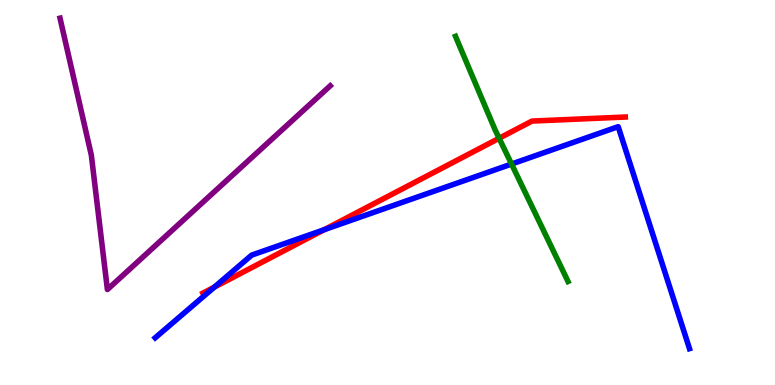[{'lines': ['blue', 'red'], 'intersections': [{'x': 2.77, 'y': 2.54}, {'x': 4.18, 'y': 4.03}]}, {'lines': ['green', 'red'], 'intersections': [{'x': 6.44, 'y': 6.41}]}, {'lines': ['purple', 'red'], 'intersections': []}, {'lines': ['blue', 'green'], 'intersections': [{'x': 6.6, 'y': 5.74}]}, {'lines': ['blue', 'purple'], 'intersections': []}, {'lines': ['green', 'purple'], 'intersections': []}]